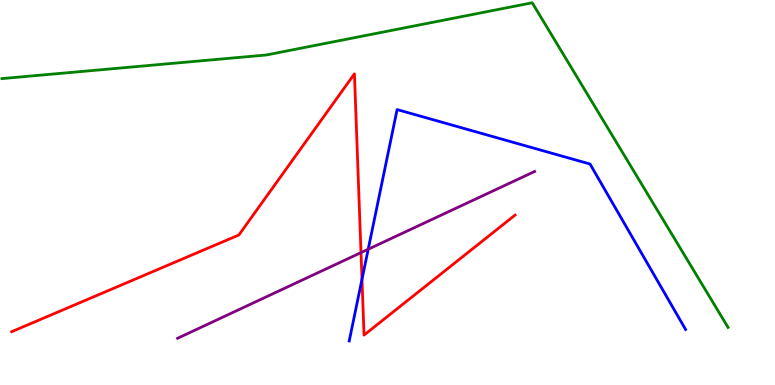[{'lines': ['blue', 'red'], 'intersections': [{'x': 4.67, 'y': 2.75}]}, {'lines': ['green', 'red'], 'intersections': []}, {'lines': ['purple', 'red'], 'intersections': [{'x': 4.66, 'y': 3.44}]}, {'lines': ['blue', 'green'], 'intersections': []}, {'lines': ['blue', 'purple'], 'intersections': [{'x': 4.75, 'y': 3.53}]}, {'lines': ['green', 'purple'], 'intersections': []}]